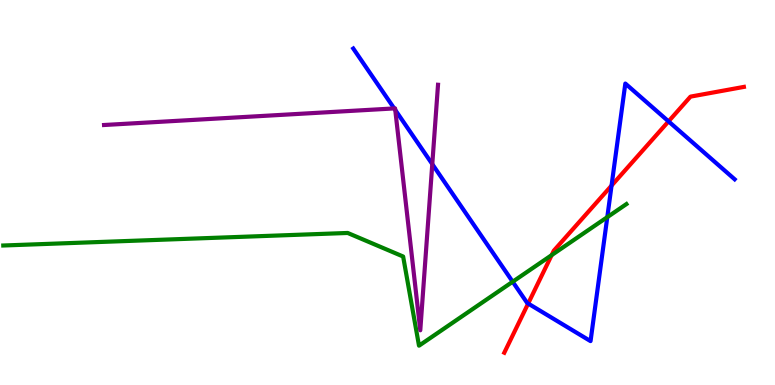[{'lines': ['blue', 'red'], 'intersections': [{'x': 6.81, 'y': 2.12}, {'x': 7.89, 'y': 5.18}, {'x': 8.63, 'y': 6.85}]}, {'lines': ['green', 'red'], 'intersections': [{'x': 7.12, 'y': 3.37}]}, {'lines': ['purple', 'red'], 'intersections': []}, {'lines': ['blue', 'green'], 'intersections': [{'x': 6.62, 'y': 2.68}, {'x': 7.84, 'y': 4.36}]}, {'lines': ['blue', 'purple'], 'intersections': [{'x': 5.09, 'y': 7.18}, {'x': 5.1, 'y': 7.14}, {'x': 5.58, 'y': 5.74}]}, {'lines': ['green', 'purple'], 'intersections': []}]